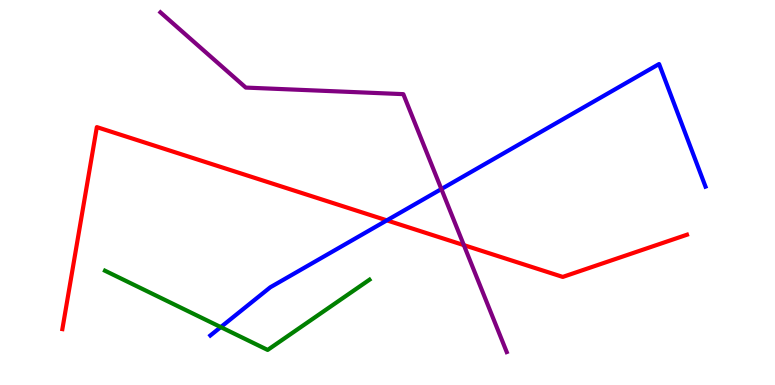[{'lines': ['blue', 'red'], 'intersections': [{'x': 4.99, 'y': 4.28}]}, {'lines': ['green', 'red'], 'intersections': []}, {'lines': ['purple', 'red'], 'intersections': [{'x': 5.99, 'y': 3.63}]}, {'lines': ['blue', 'green'], 'intersections': [{'x': 2.85, 'y': 1.5}]}, {'lines': ['blue', 'purple'], 'intersections': [{'x': 5.7, 'y': 5.09}]}, {'lines': ['green', 'purple'], 'intersections': []}]